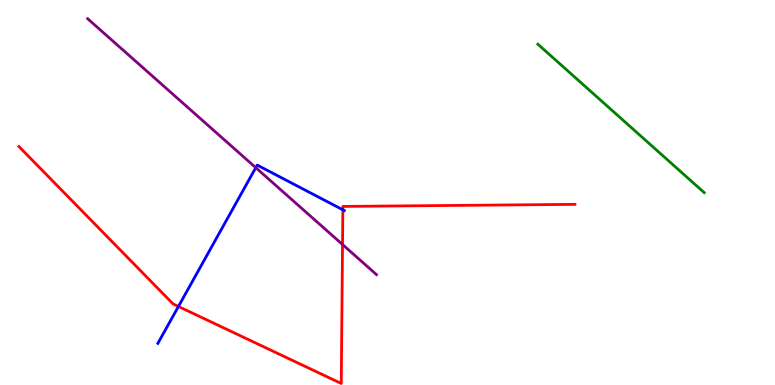[{'lines': ['blue', 'red'], 'intersections': [{'x': 2.3, 'y': 2.04}, {'x': 4.42, 'y': 4.55}]}, {'lines': ['green', 'red'], 'intersections': []}, {'lines': ['purple', 'red'], 'intersections': [{'x': 4.42, 'y': 3.65}]}, {'lines': ['blue', 'green'], 'intersections': []}, {'lines': ['blue', 'purple'], 'intersections': [{'x': 3.3, 'y': 5.65}]}, {'lines': ['green', 'purple'], 'intersections': []}]